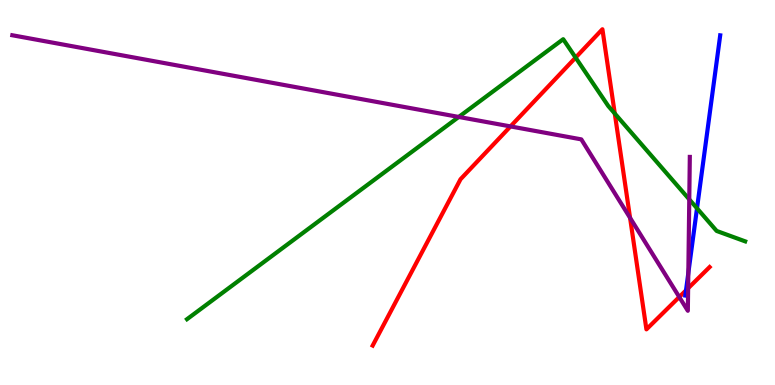[{'lines': ['blue', 'red'], 'intersections': [{'x': 8.85, 'y': 2.46}]}, {'lines': ['green', 'red'], 'intersections': [{'x': 7.43, 'y': 8.5}, {'x': 7.93, 'y': 7.05}]}, {'lines': ['purple', 'red'], 'intersections': [{'x': 6.59, 'y': 6.72}, {'x': 8.13, 'y': 4.34}, {'x': 8.76, 'y': 2.29}, {'x': 8.88, 'y': 2.51}]}, {'lines': ['blue', 'green'], 'intersections': [{'x': 8.99, 'y': 4.59}]}, {'lines': ['blue', 'purple'], 'intersections': [{'x': 8.88, 'y': 2.91}]}, {'lines': ['green', 'purple'], 'intersections': [{'x': 5.92, 'y': 6.96}, {'x': 8.89, 'y': 4.82}]}]